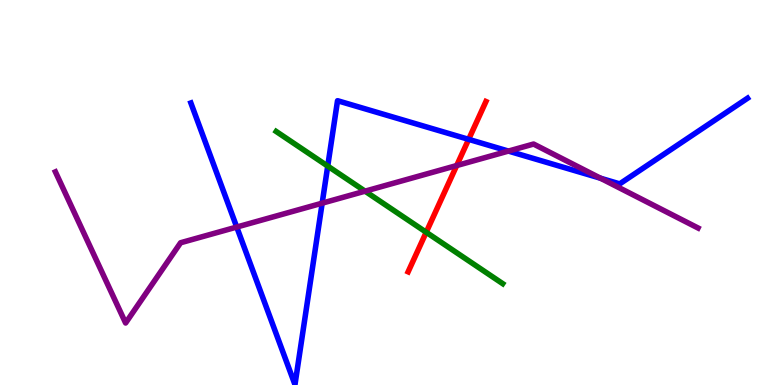[{'lines': ['blue', 'red'], 'intersections': [{'x': 6.05, 'y': 6.38}]}, {'lines': ['green', 'red'], 'intersections': [{'x': 5.5, 'y': 3.97}]}, {'lines': ['purple', 'red'], 'intersections': [{'x': 5.89, 'y': 5.7}]}, {'lines': ['blue', 'green'], 'intersections': [{'x': 4.23, 'y': 5.69}]}, {'lines': ['blue', 'purple'], 'intersections': [{'x': 3.05, 'y': 4.1}, {'x': 4.16, 'y': 4.72}, {'x': 6.56, 'y': 6.08}, {'x': 7.75, 'y': 5.37}]}, {'lines': ['green', 'purple'], 'intersections': [{'x': 4.71, 'y': 5.03}]}]